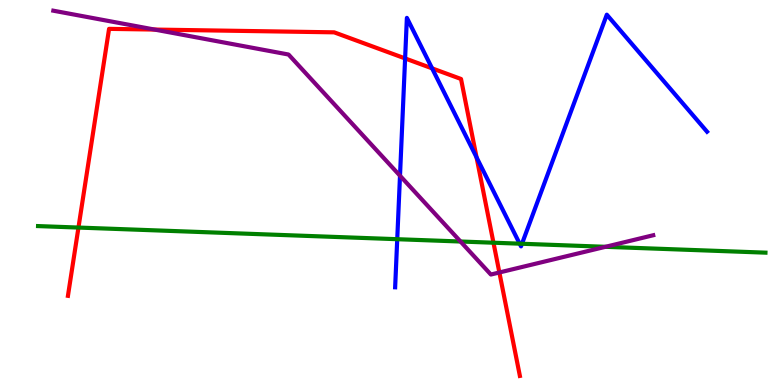[{'lines': ['blue', 'red'], 'intersections': [{'x': 5.23, 'y': 8.48}, {'x': 5.58, 'y': 8.22}, {'x': 6.15, 'y': 5.91}]}, {'lines': ['green', 'red'], 'intersections': [{'x': 1.01, 'y': 4.09}, {'x': 6.37, 'y': 3.7}]}, {'lines': ['purple', 'red'], 'intersections': [{'x': 1.99, 'y': 9.23}, {'x': 6.44, 'y': 2.92}]}, {'lines': ['blue', 'green'], 'intersections': [{'x': 5.13, 'y': 3.79}, {'x': 6.71, 'y': 3.67}, {'x': 6.74, 'y': 3.67}]}, {'lines': ['blue', 'purple'], 'intersections': [{'x': 5.16, 'y': 5.44}]}, {'lines': ['green', 'purple'], 'intersections': [{'x': 5.94, 'y': 3.73}, {'x': 7.81, 'y': 3.59}]}]